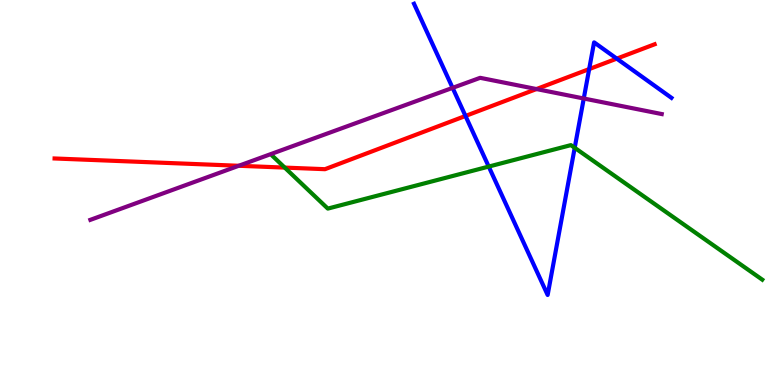[{'lines': ['blue', 'red'], 'intersections': [{'x': 6.01, 'y': 6.99}, {'x': 7.6, 'y': 8.21}, {'x': 7.96, 'y': 8.48}]}, {'lines': ['green', 'red'], 'intersections': [{'x': 3.67, 'y': 5.65}]}, {'lines': ['purple', 'red'], 'intersections': [{'x': 3.08, 'y': 5.69}, {'x': 6.92, 'y': 7.69}]}, {'lines': ['blue', 'green'], 'intersections': [{'x': 6.31, 'y': 5.67}, {'x': 7.42, 'y': 6.16}]}, {'lines': ['blue', 'purple'], 'intersections': [{'x': 5.84, 'y': 7.72}, {'x': 7.53, 'y': 7.44}]}, {'lines': ['green', 'purple'], 'intersections': []}]